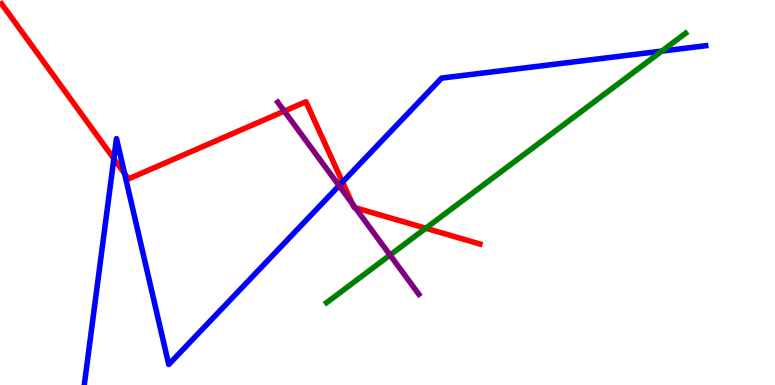[{'lines': ['blue', 'red'], 'intersections': [{'x': 1.47, 'y': 5.88}, {'x': 1.61, 'y': 5.49}, {'x': 4.42, 'y': 5.27}]}, {'lines': ['green', 'red'], 'intersections': [{'x': 5.49, 'y': 4.07}]}, {'lines': ['purple', 'red'], 'intersections': [{'x': 3.67, 'y': 7.11}, {'x': 4.55, 'y': 4.71}, {'x': 4.58, 'y': 4.6}]}, {'lines': ['blue', 'green'], 'intersections': [{'x': 8.54, 'y': 8.67}]}, {'lines': ['blue', 'purple'], 'intersections': [{'x': 4.38, 'y': 5.18}]}, {'lines': ['green', 'purple'], 'intersections': [{'x': 5.03, 'y': 3.38}]}]